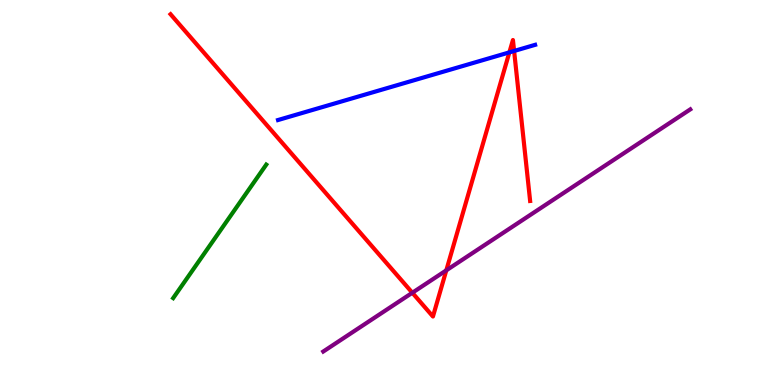[{'lines': ['blue', 'red'], 'intersections': [{'x': 6.57, 'y': 8.64}, {'x': 6.63, 'y': 8.68}]}, {'lines': ['green', 'red'], 'intersections': []}, {'lines': ['purple', 'red'], 'intersections': [{'x': 5.32, 'y': 2.4}, {'x': 5.76, 'y': 2.98}]}, {'lines': ['blue', 'green'], 'intersections': []}, {'lines': ['blue', 'purple'], 'intersections': []}, {'lines': ['green', 'purple'], 'intersections': []}]